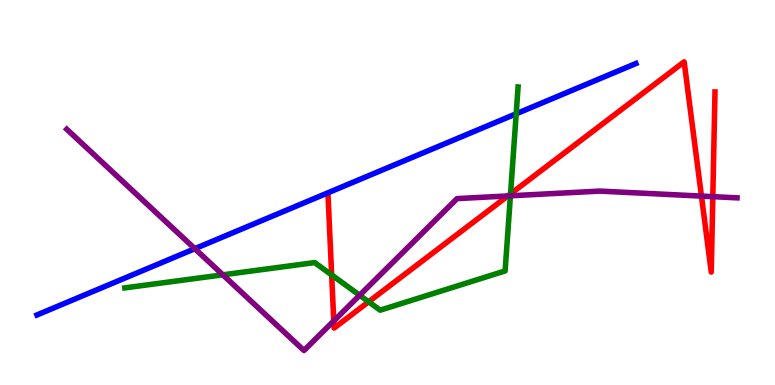[{'lines': ['blue', 'red'], 'intersections': []}, {'lines': ['green', 'red'], 'intersections': [{'x': 4.28, 'y': 2.86}, {'x': 4.76, 'y': 2.16}, {'x': 6.59, 'y': 4.96}]}, {'lines': ['purple', 'red'], 'intersections': [{'x': 4.31, 'y': 1.66}, {'x': 6.55, 'y': 4.91}, {'x': 9.05, 'y': 4.91}, {'x': 9.2, 'y': 4.89}]}, {'lines': ['blue', 'green'], 'intersections': [{'x': 6.66, 'y': 7.04}]}, {'lines': ['blue', 'purple'], 'intersections': [{'x': 2.51, 'y': 3.54}]}, {'lines': ['green', 'purple'], 'intersections': [{'x': 2.88, 'y': 2.86}, {'x': 4.64, 'y': 2.33}, {'x': 6.59, 'y': 4.91}]}]